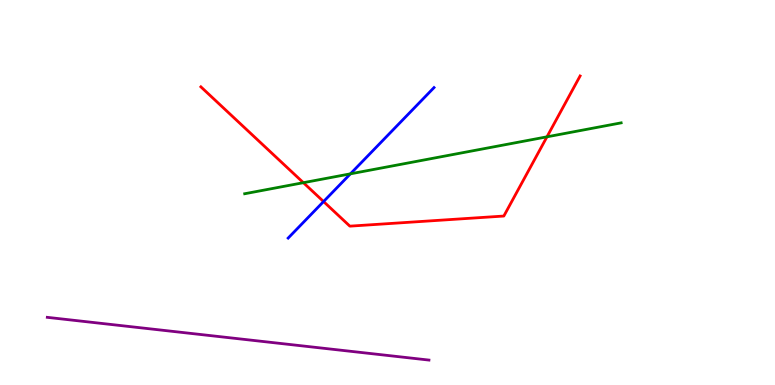[{'lines': ['blue', 'red'], 'intersections': [{'x': 4.17, 'y': 4.76}]}, {'lines': ['green', 'red'], 'intersections': [{'x': 3.91, 'y': 5.25}, {'x': 7.06, 'y': 6.45}]}, {'lines': ['purple', 'red'], 'intersections': []}, {'lines': ['blue', 'green'], 'intersections': [{'x': 4.52, 'y': 5.48}]}, {'lines': ['blue', 'purple'], 'intersections': []}, {'lines': ['green', 'purple'], 'intersections': []}]